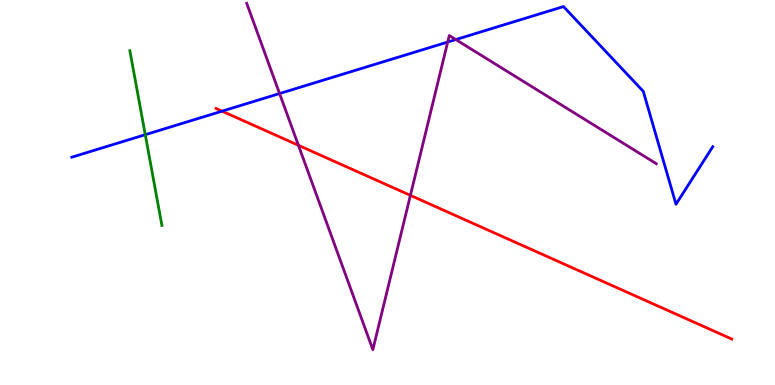[{'lines': ['blue', 'red'], 'intersections': [{'x': 2.87, 'y': 7.11}]}, {'lines': ['green', 'red'], 'intersections': []}, {'lines': ['purple', 'red'], 'intersections': [{'x': 3.85, 'y': 6.23}, {'x': 5.3, 'y': 4.93}]}, {'lines': ['blue', 'green'], 'intersections': [{'x': 1.87, 'y': 6.5}]}, {'lines': ['blue', 'purple'], 'intersections': [{'x': 3.61, 'y': 7.57}, {'x': 5.78, 'y': 8.91}, {'x': 5.88, 'y': 8.97}]}, {'lines': ['green', 'purple'], 'intersections': []}]